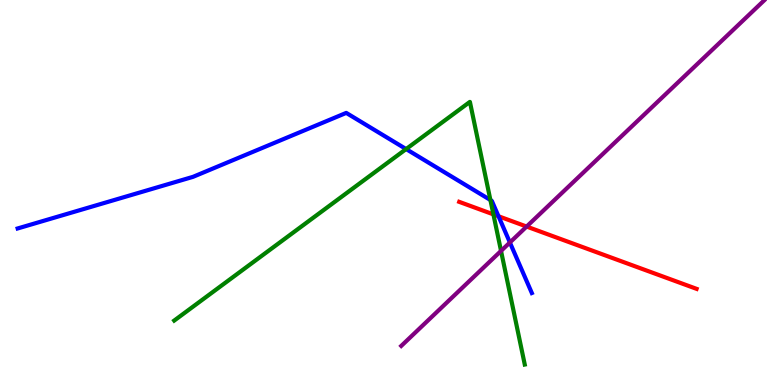[{'lines': ['blue', 'red'], 'intersections': [{'x': 6.43, 'y': 4.38}]}, {'lines': ['green', 'red'], 'intersections': [{'x': 6.37, 'y': 4.43}]}, {'lines': ['purple', 'red'], 'intersections': [{'x': 6.8, 'y': 4.12}]}, {'lines': ['blue', 'green'], 'intersections': [{'x': 5.24, 'y': 6.13}, {'x': 6.33, 'y': 4.81}]}, {'lines': ['blue', 'purple'], 'intersections': [{'x': 6.58, 'y': 3.7}]}, {'lines': ['green', 'purple'], 'intersections': [{'x': 6.46, 'y': 3.48}]}]